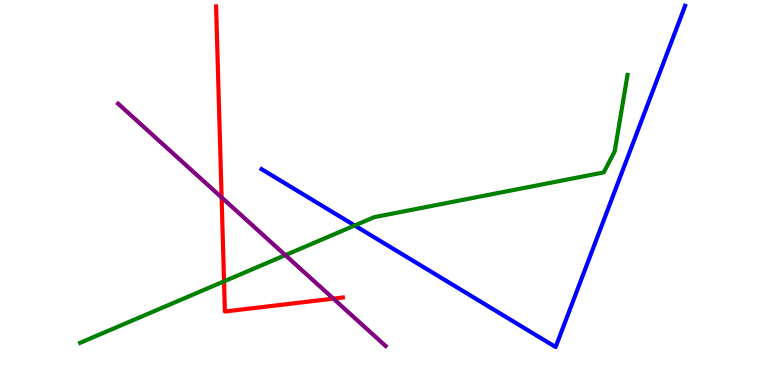[{'lines': ['blue', 'red'], 'intersections': []}, {'lines': ['green', 'red'], 'intersections': [{'x': 2.89, 'y': 2.69}]}, {'lines': ['purple', 'red'], 'intersections': [{'x': 2.86, 'y': 4.87}, {'x': 4.3, 'y': 2.24}]}, {'lines': ['blue', 'green'], 'intersections': [{'x': 4.58, 'y': 4.14}]}, {'lines': ['blue', 'purple'], 'intersections': []}, {'lines': ['green', 'purple'], 'intersections': [{'x': 3.68, 'y': 3.37}]}]